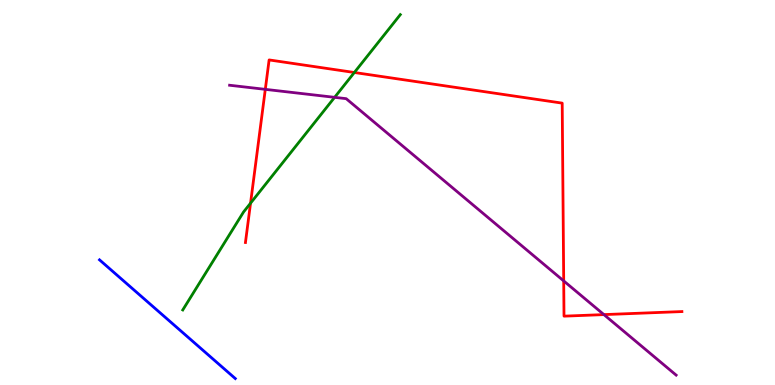[{'lines': ['blue', 'red'], 'intersections': []}, {'lines': ['green', 'red'], 'intersections': [{'x': 3.23, 'y': 4.72}, {'x': 4.57, 'y': 8.12}]}, {'lines': ['purple', 'red'], 'intersections': [{'x': 3.42, 'y': 7.68}, {'x': 7.27, 'y': 2.7}, {'x': 7.79, 'y': 1.83}]}, {'lines': ['blue', 'green'], 'intersections': []}, {'lines': ['blue', 'purple'], 'intersections': []}, {'lines': ['green', 'purple'], 'intersections': [{'x': 4.32, 'y': 7.47}]}]